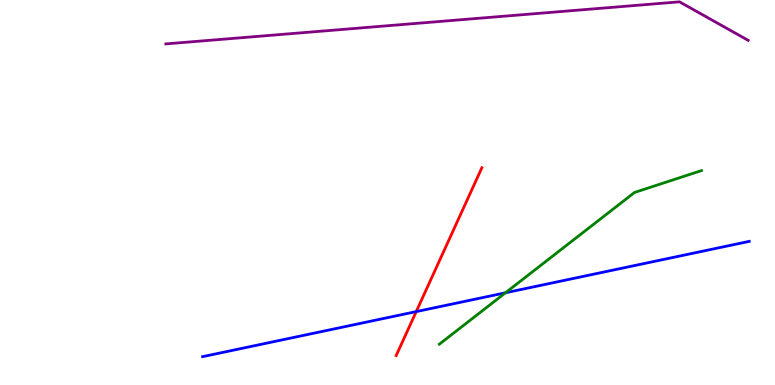[{'lines': ['blue', 'red'], 'intersections': [{'x': 5.37, 'y': 1.91}]}, {'lines': ['green', 'red'], 'intersections': []}, {'lines': ['purple', 'red'], 'intersections': []}, {'lines': ['blue', 'green'], 'intersections': [{'x': 6.52, 'y': 2.4}]}, {'lines': ['blue', 'purple'], 'intersections': []}, {'lines': ['green', 'purple'], 'intersections': []}]